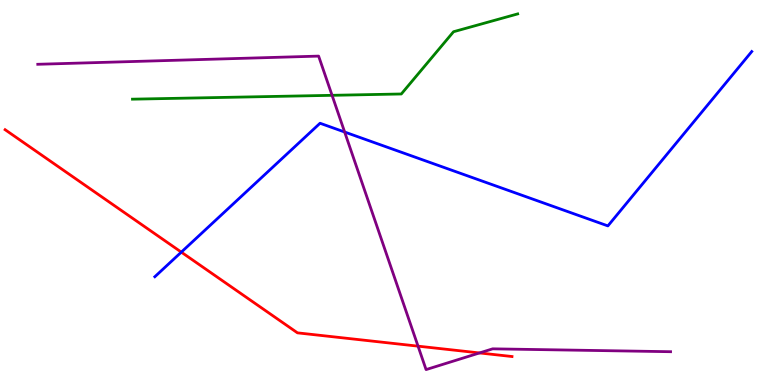[{'lines': ['blue', 'red'], 'intersections': [{'x': 2.34, 'y': 3.45}]}, {'lines': ['green', 'red'], 'intersections': []}, {'lines': ['purple', 'red'], 'intersections': [{'x': 5.39, 'y': 1.01}, {'x': 6.19, 'y': 0.833}]}, {'lines': ['blue', 'green'], 'intersections': []}, {'lines': ['blue', 'purple'], 'intersections': [{'x': 4.45, 'y': 6.57}]}, {'lines': ['green', 'purple'], 'intersections': [{'x': 4.28, 'y': 7.52}]}]